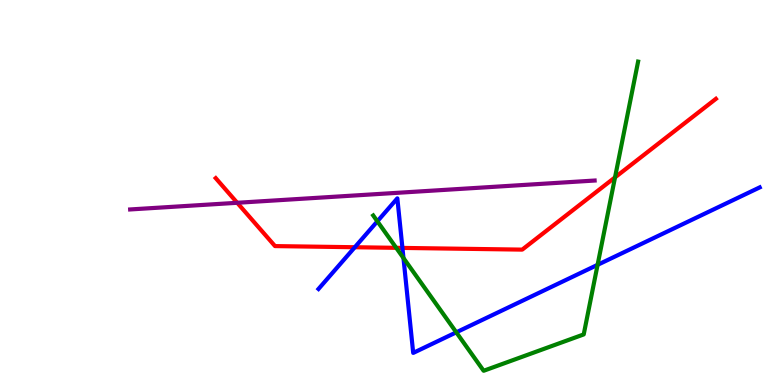[{'lines': ['blue', 'red'], 'intersections': [{'x': 4.58, 'y': 3.58}, {'x': 5.19, 'y': 3.56}]}, {'lines': ['green', 'red'], 'intersections': [{'x': 5.11, 'y': 3.56}, {'x': 7.94, 'y': 5.39}]}, {'lines': ['purple', 'red'], 'intersections': [{'x': 3.06, 'y': 4.73}]}, {'lines': ['blue', 'green'], 'intersections': [{'x': 4.87, 'y': 4.25}, {'x': 5.21, 'y': 3.3}, {'x': 5.89, 'y': 1.37}, {'x': 7.71, 'y': 3.12}]}, {'lines': ['blue', 'purple'], 'intersections': []}, {'lines': ['green', 'purple'], 'intersections': []}]